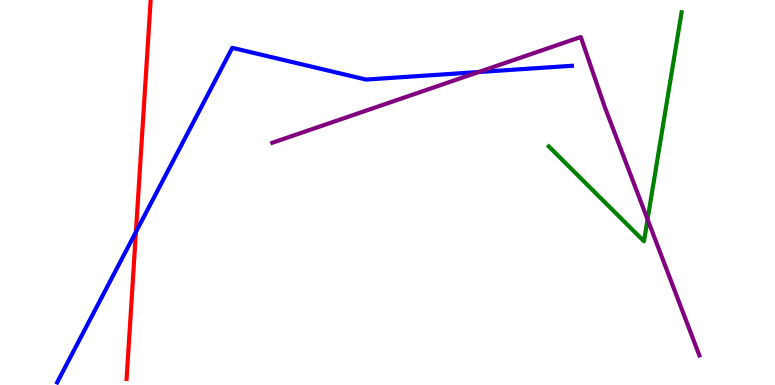[{'lines': ['blue', 'red'], 'intersections': [{'x': 1.75, 'y': 3.97}]}, {'lines': ['green', 'red'], 'intersections': []}, {'lines': ['purple', 'red'], 'intersections': []}, {'lines': ['blue', 'green'], 'intersections': []}, {'lines': ['blue', 'purple'], 'intersections': [{'x': 6.18, 'y': 8.13}]}, {'lines': ['green', 'purple'], 'intersections': [{'x': 8.36, 'y': 4.3}]}]